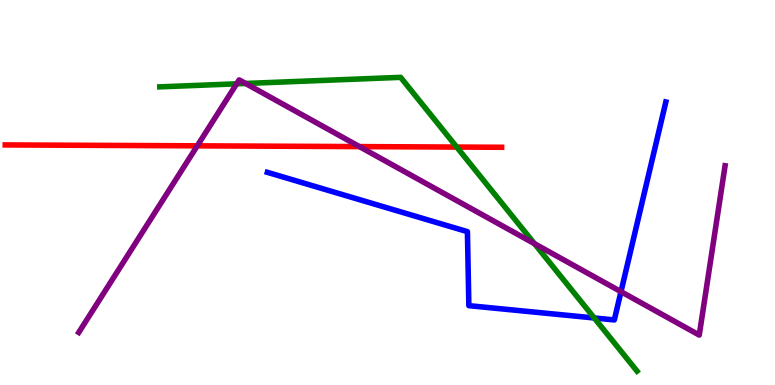[{'lines': ['blue', 'red'], 'intersections': []}, {'lines': ['green', 'red'], 'intersections': [{'x': 5.89, 'y': 6.18}]}, {'lines': ['purple', 'red'], 'intersections': [{'x': 2.55, 'y': 6.21}, {'x': 4.64, 'y': 6.19}]}, {'lines': ['blue', 'green'], 'intersections': [{'x': 7.67, 'y': 1.74}]}, {'lines': ['blue', 'purple'], 'intersections': [{'x': 8.01, 'y': 2.42}]}, {'lines': ['green', 'purple'], 'intersections': [{'x': 3.05, 'y': 7.82}, {'x': 3.17, 'y': 7.83}, {'x': 6.9, 'y': 3.67}]}]